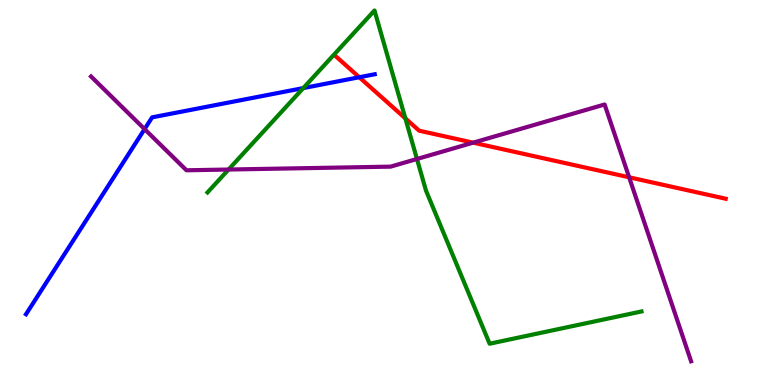[{'lines': ['blue', 'red'], 'intersections': [{'x': 4.64, 'y': 7.99}]}, {'lines': ['green', 'red'], 'intersections': [{'x': 5.23, 'y': 6.93}]}, {'lines': ['purple', 'red'], 'intersections': [{'x': 6.11, 'y': 6.29}, {'x': 8.12, 'y': 5.39}]}, {'lines': ['blue', 'green'], 'intersections': [{'x': 3.91, 'y': 7.71}]}, {'lines': ['blue', 'purple'], 'intersections': [{'x': 1.87, 'y': 6.65}]}, {'lines': ['green', 'purple'], 'intersections': [{'x': 2.95, 'y': 5.6}, {'x': 5.38, 'y': 5.87}]}]